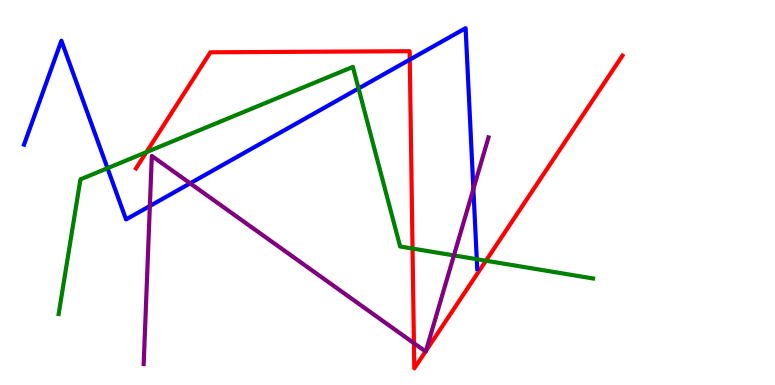[{'lines': ['blue', 'red'], 'intersections': [{'x': 5.29, 'y': 8.45}]}, {'lines': ['green', 'red'], 'intersections': [{'x': 1.89, 'y': 6.05}, {'x': 5.32, 'y': 3.54}, {'x': 6.27, 'y': 3.23}]}, {'lines': ['purple', 'red'], 'intersections': [{'x': 5.34, 'y': 1.09}, {'x': 5.49, 'y': 0.871}, {'x': 5.5, 'y': 0.888}]}, {'lines': ['blue', 'green'], 'intersections': [{'x': 1.39, 'y': 5.63}, {'x': 4.63, 'y': 7.7}, {'x': 6.15, 'y': 3.27}]}, {'lines': ['blue', 'purple'], 'intersections': [{'x': 1.93, 'y': 4.65}, {'x': 2.45, 'y': 5.24}, {'x': 6.11, 'y': 5.09}]}, {'lines': ['green', 'purple'], 'intersections': [{'x': 5.86, 'y': 3.37}]}]